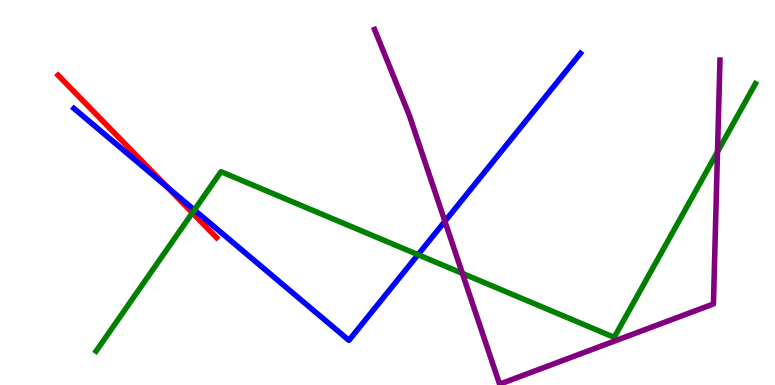[{'lines': ['blue', 'red'], 'intersections': [{'x': 2.16, 'y': 5.14}]}, {'lines': ['green', 'red'], 'intersections': [{'x': 2.48, 'y': 4.47}]}, {'lines': ['purple', 'red'], 'intersections': []}, {'lines': ['blue', 'green'], 'intersections': [{'x': 2.51, 'y': 4.55}, {'x': 5.39, 'y': 3.38}]}, {'lines': ['blue', 'purple'], 'intersections': [{'x': 5.74, 'y': 4.25}]}, {'lines': ['green', 'purple'], 'intersections': [{'x': 5.97, 'y': 2.9}, {'x': 9.26, 'y': 6.06}]}]